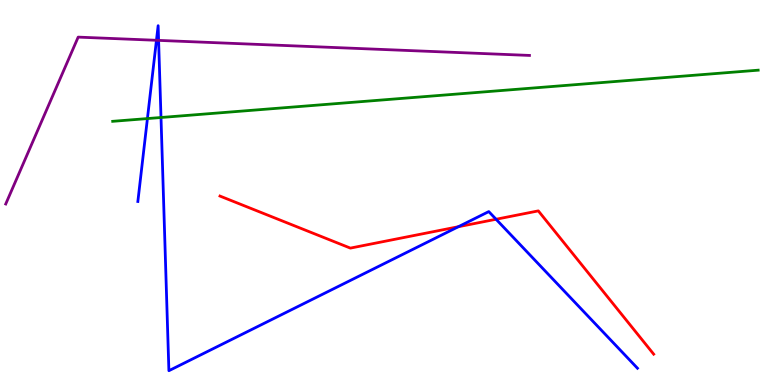[{'lines': ['blue', 'red'], 'intersections': [{'x': 5.91, 'y': 4.11}, {'x': 6.4, 'y': 4.31}]}, {'lines': ['green', 'red'], 'intersections': []}, {'lines': ['purple', 'red'], 'intersections': []}, {'lines': ['blue', 'green'], 'intersections': [{'x': 1.9, 'y': 6.92}, {'x': 2.08, 'y': 6.95}]}, {'lines': ['blue', 'purple'], 'intersections': [{'x': 2.02, 'y': 8.95}, {'x': 2.05, 'y': 8.95}]}, {'lines': ['green', 'purple'], 'intersections': []}]